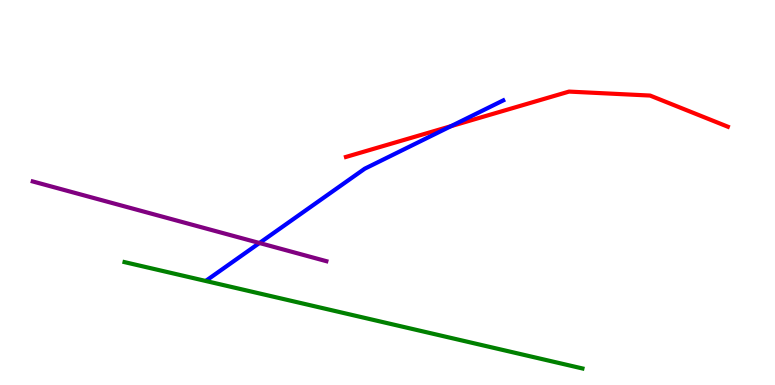[{'lines': ['blue', 'red'], 'intersections': [{'x': 5.82, 'y': 6.72}]}, {'lines': ['green', 'red'], 'intersections': []}, {'lines': ['purple', 'red'], 'intersections': []}, {'lines': ['blue', 'green'], 'intersections': []}, {'lines': ['blue', 'purple'], 'intersections': [{'x': 3.35, 'y': 3.69}]}, {'lines': ['green', 'purple'], 'intersections': []}]